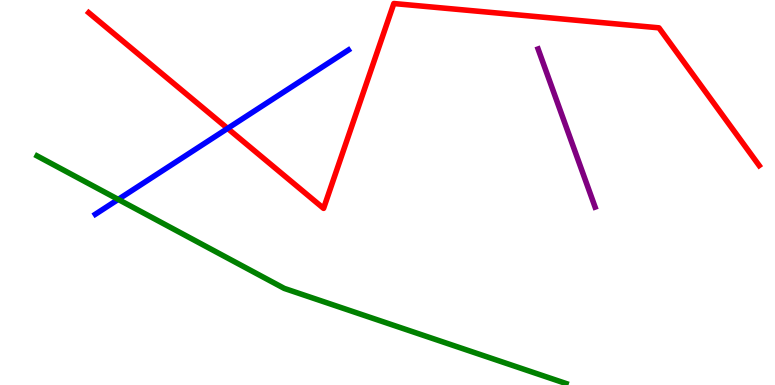[{'lines': ['blue', 'red'], 'intersections': [{'x': 2.94, 'y': 6.66}]}, {'lines': ['green', 'red'], 'intersections': []}, {'lines': ['purple', 'red'], 'intersections': []}, {'lines': ['blue', 'green'], 'intersections': [{'x': 1.53, 'y': 4.82}]}, {'lines': ['blue', 'purple'], 'intersections': []}, {'lines': ['green', 'purple'], 'intersections': []}]